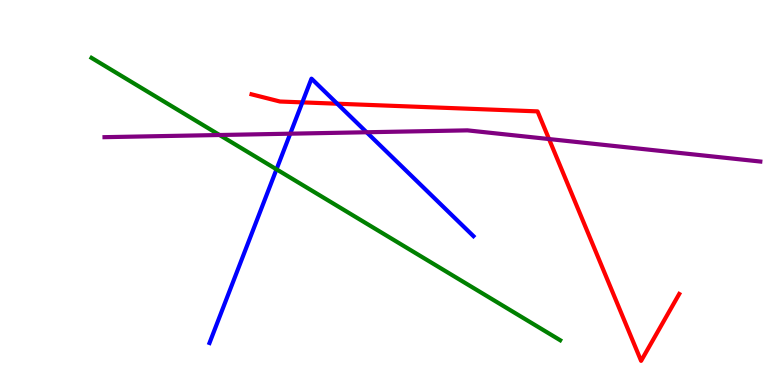[{'lines': ['blue', 'red'], 'intersections': [{'x': 3.9, 'y': 7.34}, {'x': 4.35, 'y': 7.31}]}, {'lines': ['green', 'red'], 'intersections': []}, {'lines': ['purple', 'red'], 'intersections': [{'x': 7.08, 'y': 6.39}]}, {'lines': ['blue', 'green'], 'intersections': [{'x': 3.57, 'y': 5.6}]}, {'lines': ['blue', 'purple'], 'intersections': [{'x': 3.75, 'y': 6.53}, {'x': 4.73, 'y': 6.56}]}, {'lines': ['green', 'purple'], 'intersections': [{'x': 2.83, 'y': 6.49}]}]